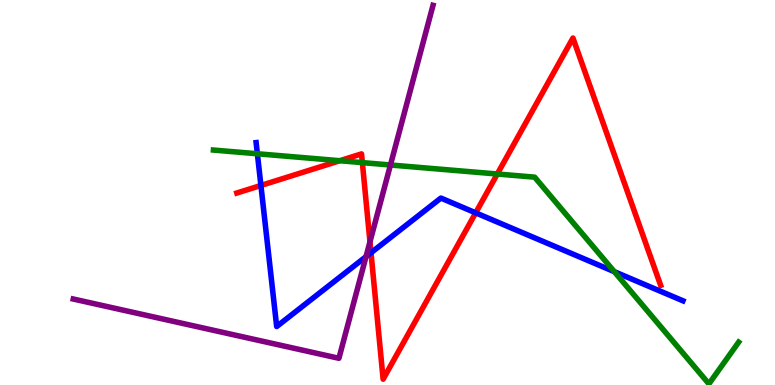[{'lines': ['blue', 'red'], 'intersections': [{'x': 3.37, 'y': 5.18}, {'x': 4.79, 'y': 3.44}, {'x': 6.14, 'y': 4.47}]}, {'lines': ['green', 'red'], 'intersections': [{'x': 4.38, 'y': 5.83}, {'x': 4.68, 'y': 5.78}, {'x': 6.42, 'y': 5.48}]}, {'lines': ['purple', 'red'], 'intersections': [{'x': 4.77, 'y': 3.72}]}, {'lines': ['blue', 'green'], 'intersections': [{'x': 3.32, 'y': 6.01}, {'x': 7.93, 'y': 2.94}]}, {'lines': ['blue', 'purple'], 'intersections': [{'x': 4.72, 'y': 3.33}]}, {'lines': ['green', 'purple'], 'intersections': [{'x': 5.04, 'y': 5.71}]}]